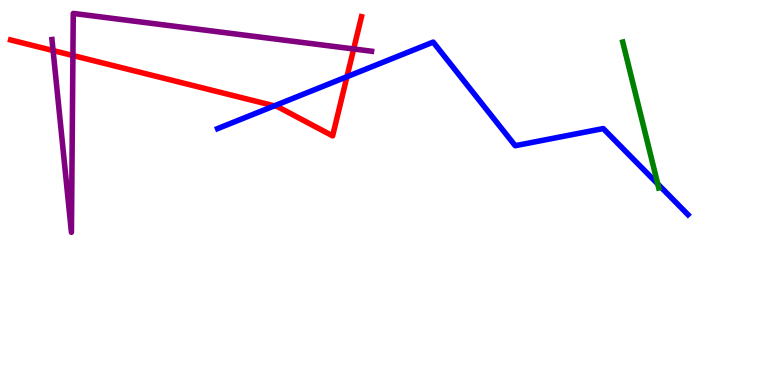[{'lines': ['blue', 'red'], 'intersections': [{'x': 3.54, 'y': 7.25}, {'x': 4.48, 'y': 8.01}]}, {'lines': ['green', 'red'], 'intersections': []}, {'lines': ['purple', 'red'], 'intersections': [{'x': 0.685, 'y': 8.69}, {'x': 0.941, 'y': 8.56}, {'x': 4.56, 'y': 8.73}]}, {'lines': ['blue', 'green'], 'intersections': [{'x': 8.49, 'y': 5.22}]}, {'lines': ['blue', 'purple'], 'intersections': []}, {'lines': ['green', 'purple'], 'intersections': []}]